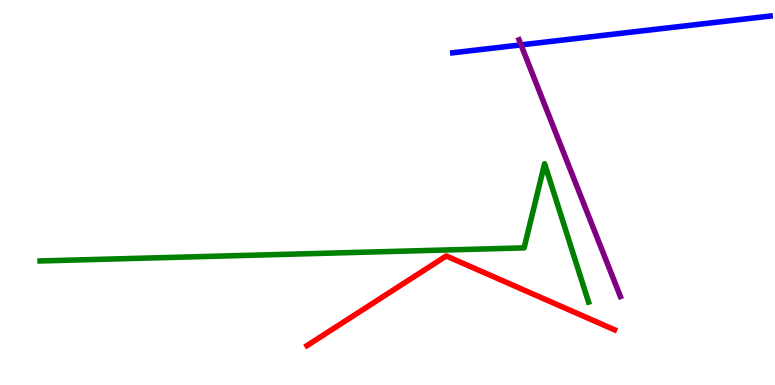[{'lines': ['blue', 'red'], 'intersections': []}, {'lines': ['green', 'red'], 'intersections': []}, {'lines': ['purple', 'red'], 'intersections': []}, {'lines': ['blue', 'green'], 'intersections': []}, {'lines': ['blue', 'purple'], 'intersections': [{'x': 6.72, 'y': 8.83}]}, {'lines': ['green', 'purple'], 'intersections': []}]